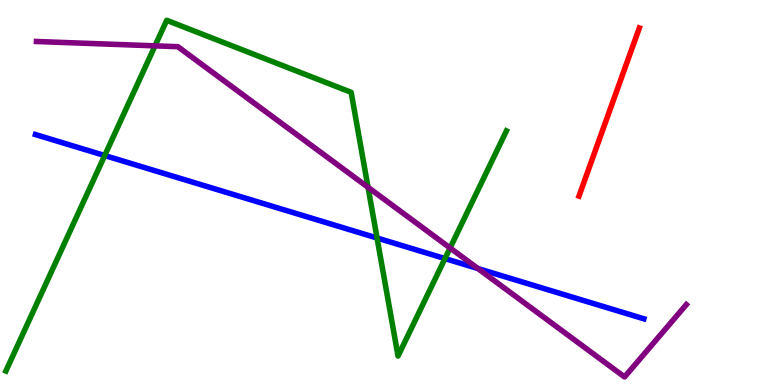[{'lines': ['blue', 'red'], 'intersections': []}, {'lines': ['green', 'red'], 'intersections': []}, {'lines': ['purple', 'red'], 'intersections': []}, {'lines': ['blue', 'green'], 'intersections': [{'x': 1.35, 'y': 5.96}, {'x': 4.87, 'y': 3.82}, {'x': 5.74, 'y': 3.28}]}, {'lines': ['blue', 'purple'], 'intersections': [{'x': 6.17, 'y': 3.02}]}, {'lines': ['green', 'purple'], 'intersections': [{'x': 2.0, 'y': 8.81}, {'x': 4.75, 'y': 5.13}, {'x': 5.81, 'y': 3.56}]}]